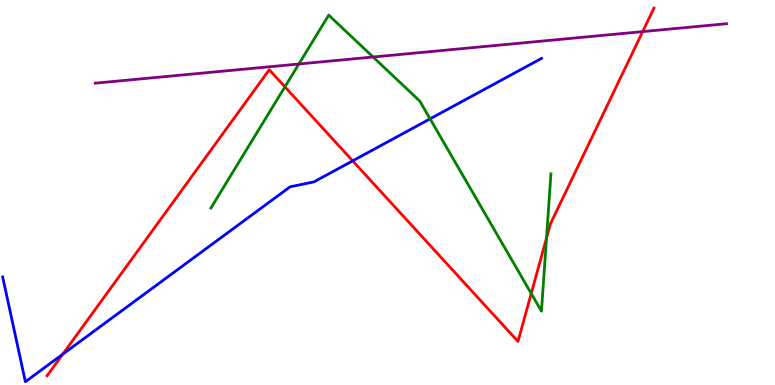[{'lines': ['blue', 'red'], 'intersections': [{'x': 0.809, 'y': 0.798}, {'x': 4.55, 'y': 5.82}]}, {'lines': ['green', 'red'], 'intersections': [{'x': 3.68, 'y': 7.74}, {'x': 6.85, 'y': 2.38}, {'x': 7.05, 'y': 3.82}]}, {'lines': ['purple', 'red'], 'intersections': [{'x': 8.29, 'y': 9.18}]}, {'lines': ['blue', 'green'], 'intersections': [{'x': 5.55, 'y': 6.91}]}, {'lines': ['blue', 'purple'], 'intersections': []}, {'lines': ['green', 'purple'], 'intersections': [{'x': 3.86, 'y': 8.34}, {'x': 4.81, 'y': 8.52}]}]